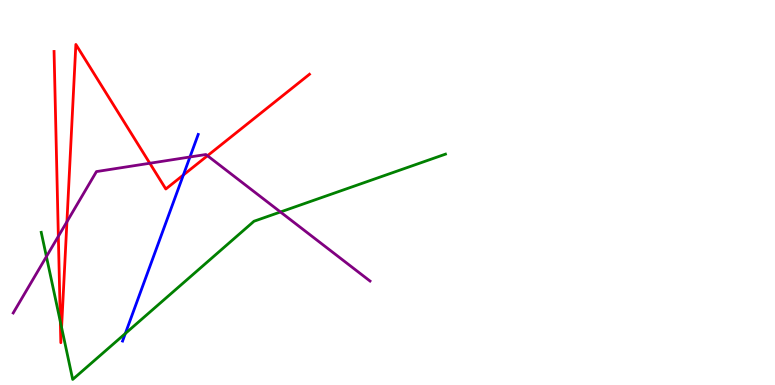[{'lines': ['blue', 'red'], 'intersections': [{'x': 2.37, 'y': 5.45}]}, {'lines': ['green', 'red'], 'intersections': [{'x': 0.778, 'y': 1.65}, {'x': 0.795, 'y': 1.49}]}, {'lines': ['purple', 'red'], 'intersections': [{'x': 0.753, 'y': 3.86}, {'x': 0.864, 'y': 4.24}, {'x': 1.93, 'y': 5.76}, {'x': 2.68, 'y': 5.96}]}, {'lines': ['blue', 'green'], 'intersections': [{'x': 1.62, 'y': 1.34}]}, {'lines': ['blue', 'purple'], 'intersections': [{'x': 2.45, 'y': 5.92}]}, {'lines': ['green', 'purple'], 'intersections': [{'x': 0.599, 'y': 3.34}, {'x': 3.62, 'y': 4.49}]}]